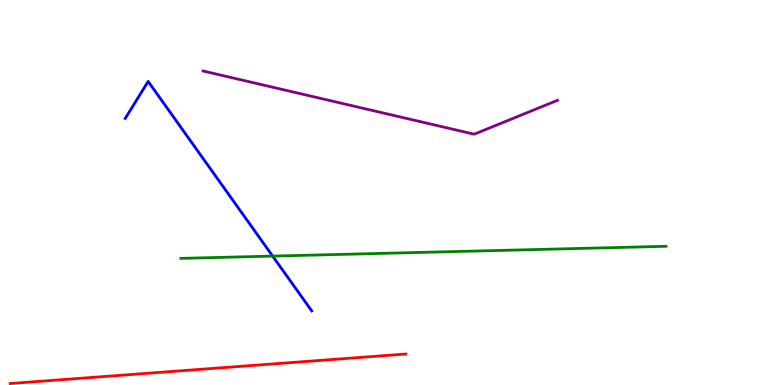[{'lines': ['blue', 'red'], 'intersections': []}, {'lines': ['green', 'red'], 'intersections': []}, {'lines': ['purple', 'red'], 'intersections': []}, {'lines': ['blue', 'green'], 'intersections': [{'x': 3.52, 'y': 3.35}]}, {'lines': ['blue', 'purple'], 'intersections': []}, {'lines': ['green', 'purple'], 'intersections': []}]